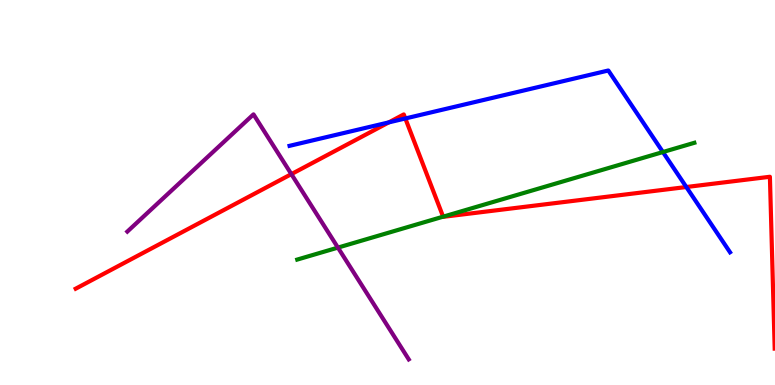[{'lines': ['blue', 'red'], 'intersections': [{'x': 5.02, 'y': 6.82}, {'x': 5.23, 'y': 6.92}, {'x': 8.86, 'y': 5.14}]}, {'lines': ['green', 'red'], 'intersections': [{'x': 5.72, 'y': 4.37}]}, {'lines': ['purple', 'red'], 'intersections': [{'x': 3.76, 'y': 5.48}]}, {'lines': ['blue', 'green'], 'intersections': [{'x': 8.55, 'y': 6.05}]}, {'lines': ['blue', 'purple'], 'intersections': []}, {'lines': ['green', 'purple'], 'intersections': [{'x': 4.36, 'y': 3.57}]}]